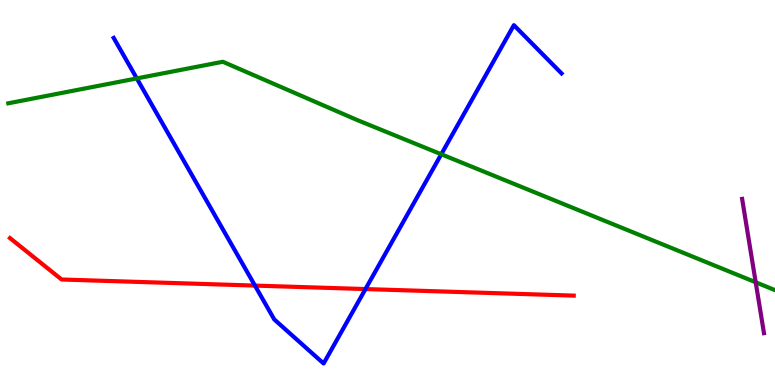[{'lines': ['blue', 'red'], 'intersections': [{'x': 3.29, 'y': 2.58}, {'x': 4.72, 'y': 2.49}]}, {'lines': ['green', 'red'], 'intersections': []}, {'lines': ['purple', 'red'], 'intersections': []}, {'lines': ['blue', 'green'], 'intersections': [{'x': 1.77, 'y': 7.96}, {'x': 5.69, 'y': 5.99}]}, {'lines': ['blue', 'purple'], 'intersections': []}, {'lines': ['green', 'purple'], 'intersections': [{'x': 9.75, 'y': 2.67}]}]